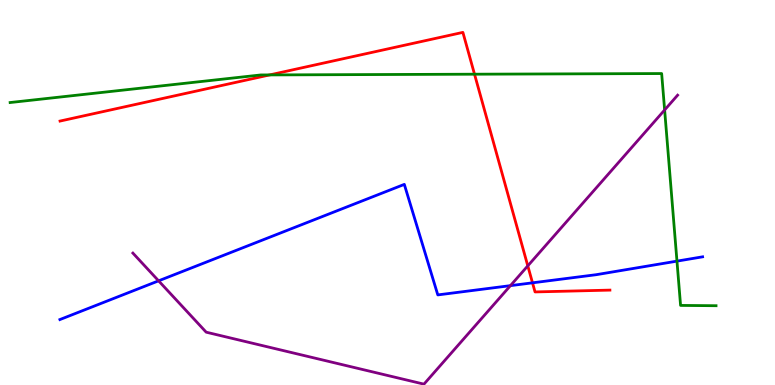[{'lines': ['blue', 'red'], 'intersections': [{'x': 6.87, 'y': 2.65}]}, {'lines': ['green', 'red'], 'intersections': [{'x': 3.48, 'y': 8.05}, {'x': 6.12, 'y': 8.07}]}, {'lines': ['purple', 'red'], 'intersections': [{'x': 6.81, 'y': 3.09}]}, {'lines': ['blue', 'green'], 'intersections': [{'x': 8.74, 'y': 3.22}]}, {'lines': ['blue', 'purple'], 'intersections': [{'x': 2.05, 'y': 2.71}, {'x': 6.59, 'y': 2.58}]}, {'lines': ['green', 'purple'], 'intersections': [{'x': 8.58, 'y': 7.14}]}]